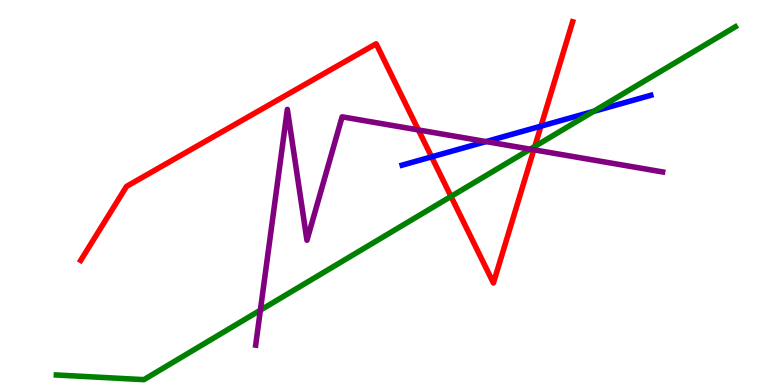[{'lines': ['blue', 'red'], 'intersections': [{'x': 5.57, 'y': 5.93}, {'x': 6.98, 'y': 6.72}]}, {'lines': ['green', 'red'], 'intersections': [{'x': 5.82, 'y': 4.9}, {'x': 6.9, 'y': 6.2}]}, {'lines': ['purple', 'red'], 'intersections': [{'x': 5.4, 'y': 6.62}, {'x': 6.89, 'y': 6.11}]}, {'lines': ['blue', 'green'], 'intersections': [{'x': 7.66, 'y': 7.11}]}, {'lines': ['blue', 'purple'], 'intersections': [{'x': 6.27, 'y': 6.32}]}, {'lines': ['green', 'purple'], 'intersections': [{'x': 3.36, 'y': 1.94}, {'x': 6.84, 'y': 6.13}]}]